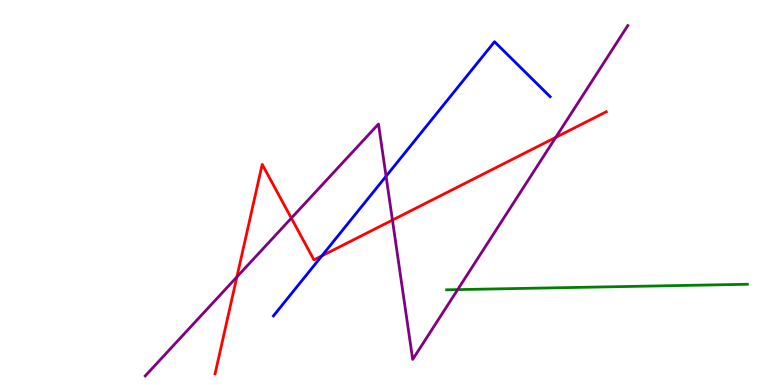[{'lines': ['blue', 'red'], 'intersections': [{'x': 4.15, 'y': 3.35}]}, {'lines': ['green', 'red'], 'intersections': []}, {'lines': ['purple', 'red'], 'intersections': [{'x': 3.06, 'y': 2.81}, {'x': 3.76, 'y': 4.33}, {'x': 5.06, 'y': 4.28}, {'x': 7.17, 'y': 6.43}]}, {'lines': ['blue', 'green'], 'intersections': []}, {'lines': ['blue', 'purple'], 'intersections': [{'x': 4.98, 'y': 5.42}]}, {'lines': ['green', 'purple'], 'intersections': [{'x': 5.91, 'y': 2.48}]}]